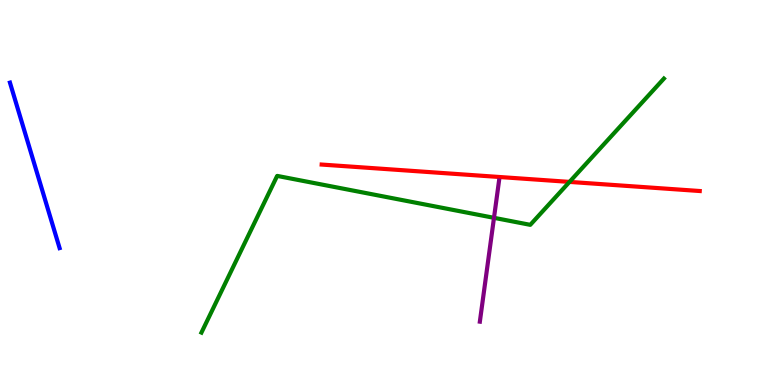[{'lines': ['blue', 'red'], 'intersections': []}, {'lines': ['green', 'red'], 'intersections': [{'x': 7.35, 'y': 5.28}]}, {'lines': ['purple', 'red'], 'intersections': []}, {'lines': ['blue', 'green'], 'intersections': []}, {'lines': ['blue', 'purple'], 'intersections': []}, {'lines': ['green', 'purple'], 'intersections': [{'x': 6.37, 'y': 4.34}]}]